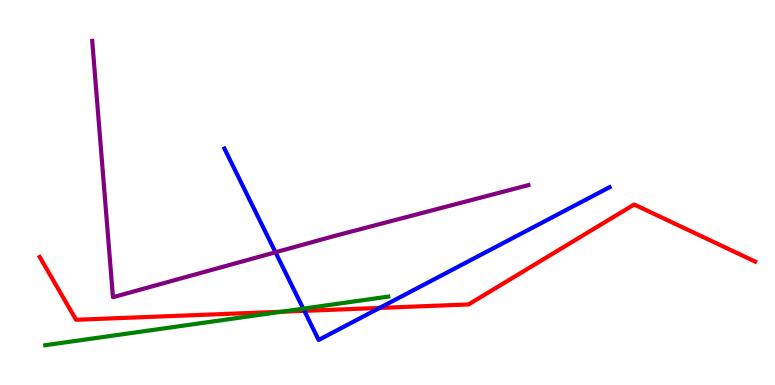[{'lines': ['blue', 'red'], 'intersections': [{'x': 3.93, 'y': 1.93}, {'x': 4.9, 'y': 2.0}]}, {'lines': ['green', 'red'], 'intersections': [{'x': 3.63, 'y': 1.9}]}, {'lines': ['purple', 'red'], 'intersections': []}, {'lines': ['blue', 'green'], 'intersections': [{'x': 3.91, 'y': 1.98}]}, {'lines': ['blue', 'purple'], 'intersections': [{'x': 3.55, 'y': 3.45}]}, {'lines': ['green', 'purple'], 'intersections': []}]